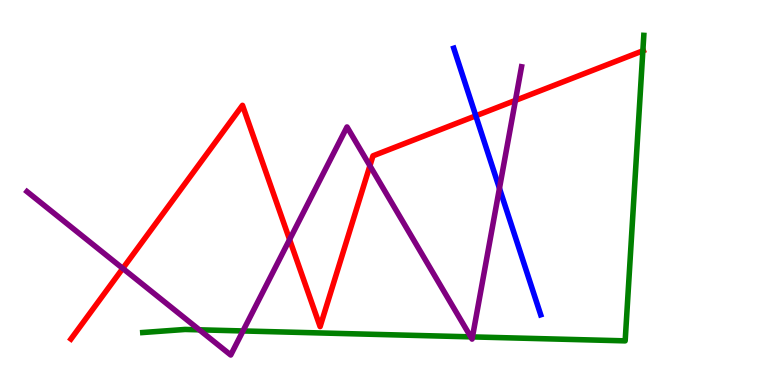[{'lines': ['blue', 'red'], 'intersections': [{'x': 6.14, 'y': 6.99}]}, {'lines': ['green', 'red'], 'intersections': [{'x': 8.29, 'y': 8.68}]}, {'lines': ['purple', 'red'], 'intersections': [{'x': 1.58, 'y': 3.03}, {'x': 3.74, 'y': 3.78}, {'x': 4.77, 'y': 5.69}, {'x': 6.65, 'y': 7.39}]}, {'lines': ['blue', 'green'], 'intersections': []}, {'lines': ['blue', 'purple'], 'intersections': [{'x': 6.44, 'y': 5.11}]}, {'lines': ['green', 'purple'], 'intersections': [{'x': 2.57, 'y': 1.43}, {'x': 3.14, 'y': 1.4}, {'x': 6.07, 'y': 1.25}, {'x': 6.1, 'y': 1.25}]}]